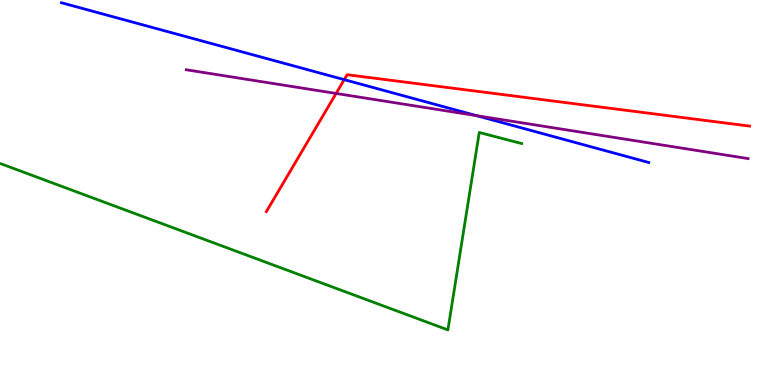[{'lines': ['blue', 'red'], 'intersections': [{'x': 4.44, 'y': 7.93}]}, {'lines': ['green', 'red'], 'intersections': []}, {'lines': ['purple', 'red'], 'intersections': [{'x': 4.34, 'y': 7.57}]}, {'lines': ['blue', 'green'], 'intersections': []}, {'lines': ['blue', 'purple'], 'intersections': [{'x': 6.15, 'y': 7.0}]}, {'lines': ['green', 'purple'], 'intersections': []}]